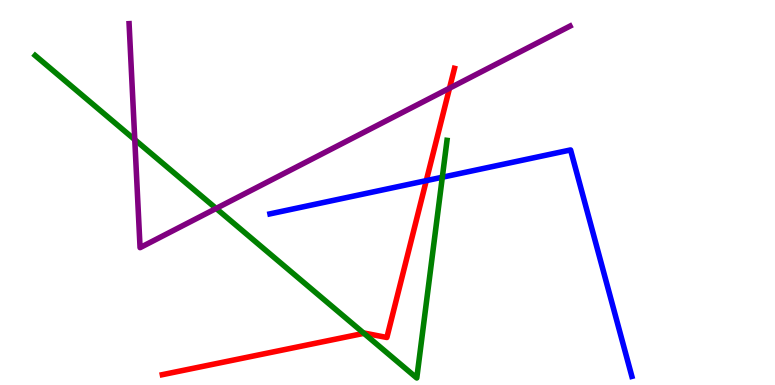[{'lines': ['blue', 'red'], 'intersections': [{'x': 5.5, 'y': 5.31}]}, {'lines': ['green', 'red'], 'intersections': [{'x': 4.7, 'y': 1.34}]}, {'lines': ['purple', 'red'], 'intersections': [{'x': 5.8, 'y': 7.71}]}, {'lines': ['blue', 'green'], 'intersections': [{'x': 5.71, 'y': 5.4}]}, {'lines': ['blue', 'purple'], 'intersections': []}, {'lines': ['green', 'purple'], 'intersections': [{'x': 1.74, 'y': 6.37}, {'x': 2.79, 'y': 4.59}]}]